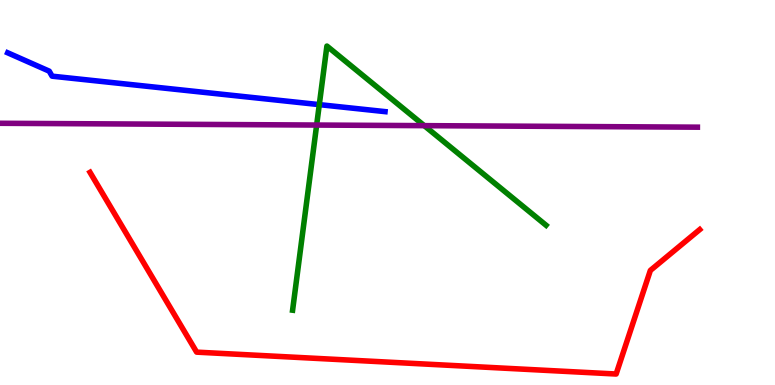[{'lines': ['blue', 'red'], 'intersections': []}, {'lines': ['green', 'red'], 'intersections': []}, {'lines': ['purple', 'red'], 'intersections': []}, {'lines': ['blue', 'green'], 'intersections': [{'x': 4.12, 'y': 7.28}]}, {'lines': ['blue', 'purple'], 'intersections': []}, {'lines': ['green', 'purple'], 'intersections': [{'x': 4.09, 'y': 6.75}, {'x': 5.47, 'y': 6.74}]}]